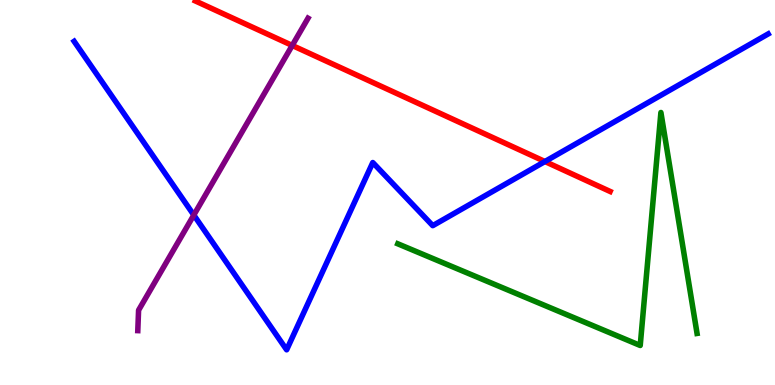[{'lines': ['blue', 'red'], 'intersections': [{'x': 7.03, 'y': 5.8}]}, {'lines': ['green', 'red'], 'intersections': []}, {'lines': ['purple', 'red'], 'intersections': [{'x': 3.77, 'y': 8.82}]}, {'lines': ['blue', 'green'], 'intersections': []}, {'lines': ['blue', 'purple'], 'intersections': [{'x': 2.5, 'y': 4.41}]}, {'lines': ['green', 'purple'], 'intersections': []}]